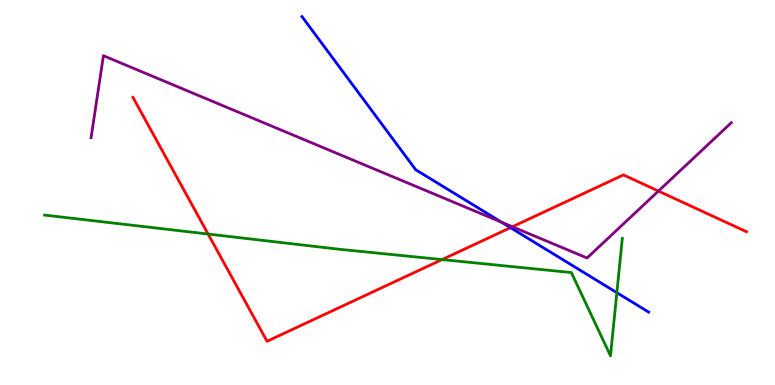[{'lines': ['blue', 'red'], 'intersections': [{'x': 6.59, 'y': 4.09}]}, {'lines': ['green', 'red'], 'intersections': [{'x': 2.69, 'y': 3.92}, {'x': 5.7, 'y': 3.26}]}, {'lines': ['purple', 'red'], 'intersections': [{'x': 6.61, 'y': 4.11}, {'x': 8.5, 'y': 5.04}]}, {'lines': ['blue', 'green'], 'intersections': [{'x': 7.96, 'y': 2.4}]}, {'lines': ['blue', 'purple'], 'intersections': [{'x': 6.47, 'y': 4.23}]}, {'lines': ['green', 'purple'], 'intersections': []}]